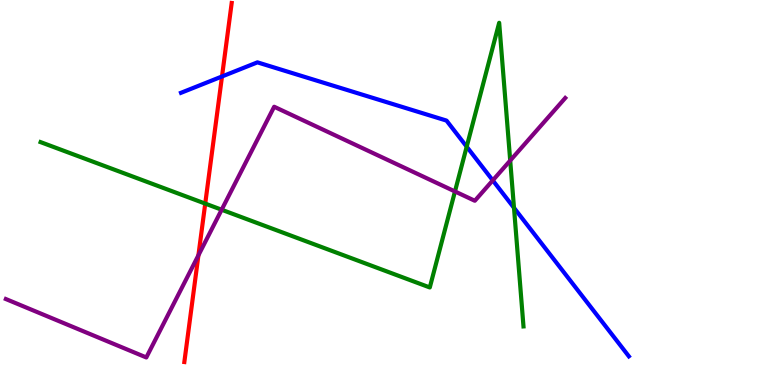[{'lines': ['blue', 'red'], 'intersections': [{'x': 2.86, 'y': 8.01}]}, {'lines': ['green', 'red'], 'intersections': [{'x': 2.65, 'y': 4.71}]}, {'lines': ['purple', 'red'], 'intersections': [{'x': 2.56, 'y': 3.37}]}, {'lines': ['blue', 'green'], 'intersections': [{'x': 6.02, 'y': 6.19}, {'x': 6.63, 'y': 4.6}]}, {'lines': ['blue', 'purple'], 'intersections': [{'x': 6.36, 'y': 5.31}]}, {'lines': ['green', 'purple'], 'intersections': [{'x': 2.86, 'y': 4.55}, {'x': 5.87, 'y': 5.03}, {'x': 6.58, 'y': 5.83}]}]